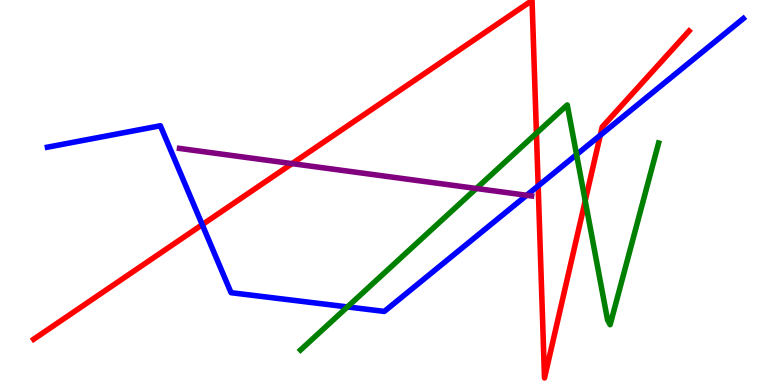[{'lines': ['blue', 'red'], 'intersections': [{'x': 2.61, 'y': 4.16}, {'x': 6.94, 'y': 5.17}, {'x': 7.75, 'y': 6.49}]}, {'lines': ['green', 'red'], 'intersections': [{'x': 6.92, 'y': 6.54}, {'x': 7.55, 'y': 4.78}]}, {'lines': ['purple', 'red'], 'intersections': [{'x': 3.77, 'y': 5.75}]}, {'lines': ['blue', 'green'], 'intersections': [{'x': 4.48, 'y': 2.03}, {'x': 7.44, 'y': 5.98}]}, {'lines': ['blue', 'purple'], 'intersections': [{'x': 6.8, 'y': 4.93}]}, {'lines': ['green', 'purple'], 'intersections': [{'x': 6.15, 'y': 5.1}]}]